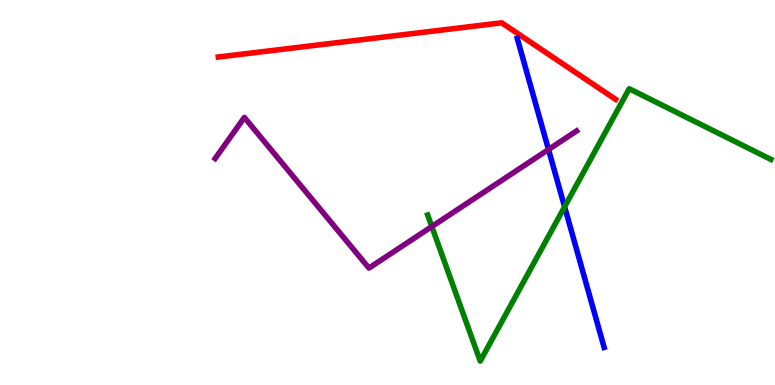[{'lines': ['blue', 'red'], 'intersections': []}, {'lines': ['green', 'red'], 'intersections': []}, {'lines': ['purple', 'red'], 'intersections': []}, {'lines': ['blue', 'green'], 'intersections': [{'x': 7.29, 'y': 4.63}]}, {'lines': ['blue', 'purple'], 'intersections': [{'x': 7.08, 'y': 6.12}]}, {'lines': ['green', 'purple'], 'intersections': [{'x': 5.57, 'y': 4.12}]}]